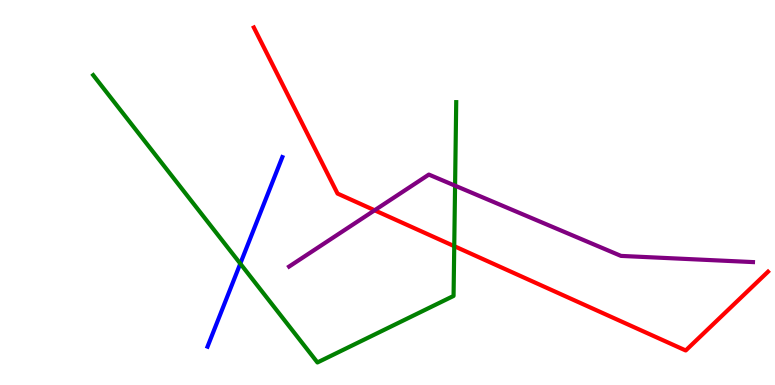[{'lines': ['blue', 'red'], 'intersections': []}, {'lines': ['green', 'red'], 'intersections': [{'x': 5.86, 'y': 3.61}]}, {'lines': ['purple', 'red'], 'intersections': [{'x': 4.83, 'y': 4.54}]}, {'lines': ['blue', 'green'], 'intersections': [{'x': 3.1, 'y': 3.15}]}, {'lines': ['blue', 'purple'], 'intersections': []}, {'lines': ['green', 'purple'], 'intersections': [{'x': 5.87, 'y': 5.18}]}]